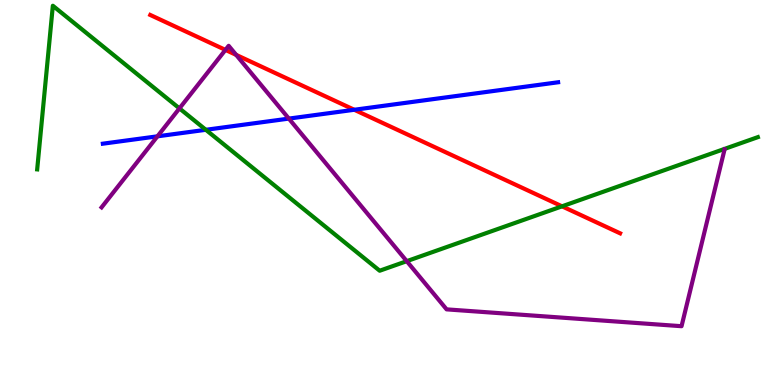[{'lines': ['blue', 'red'], 'intersections': [{'x': 4.57, 'y': 7.15}]}, {'lines': ['green', 'red'], 'intersections': [{'x': 7.25, 'y': 4.64}]}, {'lines': ['purple', 'red'], 'intersections': [{'x': 2.91, 'y': 8.7}, {'x': 3.05, 'y': 8.57}]}, {'lines': ['blue', 'green'], 'intersections': [{'x': 2.66, 'y': 6.63}]}, {'lines': ['blue', 'purple'], 'intersections': [{'x': 2.03, 'y': 6.46}, {'x': 3.73, 'y': 6.92}]}, {'lines': ['green', 'purple'], 'intersections': [{'x': 2.32, 'y': 7.18}, {'x': 5.25, 'y': 3.22}]}]